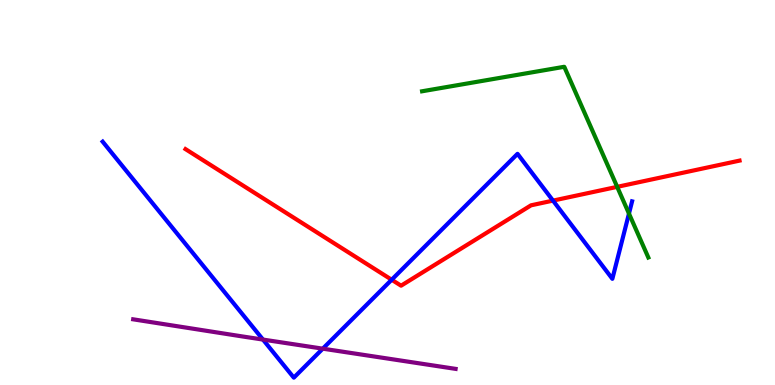[{'lines': ['blue', 'red'], 'intersections': [{'x': 5.05, 'y': 2.73}, {'x': 7.14, 'y': 4.79}]}, {'lines': ['green', 'red'], 'intersections': [{'x': 7.96, 'y': 5.15}]}, {'lines': ['purple', 'red'], 'intersections': []}, {'lines': ['blue', 'green'], 'intersections': [{'x': 8.12, 'y': 4.45}]}, {'lines': ['blue', 'purple'], 'intersections': [{'x': 3.39, 'y': 1.18}, {'x': 4.16, 'y': 0.944}]}, {'lines': ['green', 'purple'], 'intersections': []}]